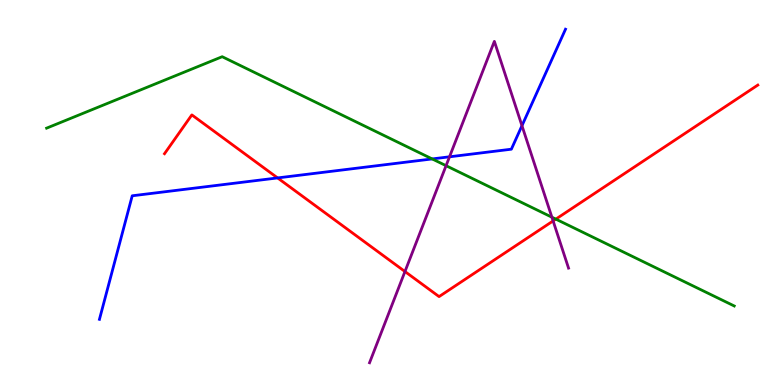[{'lines': ['blue', 'red'], 'intersections': [{'x': 3.58, 'y': 5.38}]}, {'lines': ['green', 'red'], 'intersections': [{'x': 7.17, 'y': 4.31}]}, {'lines': ['purple', 'red'], 'intersections': [{'x': 5.23, 'y': 2.95}, {'x': 7.14, 'y': 4.26}]}, {'lines': ['blue', 'green'], 'intersections': [{'x': 5.58, 'y': 5.87}]}, {'lines': ['blue', 'purple'], 'intersections': [{'x': 5.8, 'y': 5.93}, {'x': 6.73, 'y': 6.73}]}, {'lines': ['green', 'purple'], 'intersections': [{'x': 5.76, 'y': 5.7}, {'x': 7.12, 'y': 4.36}]}]